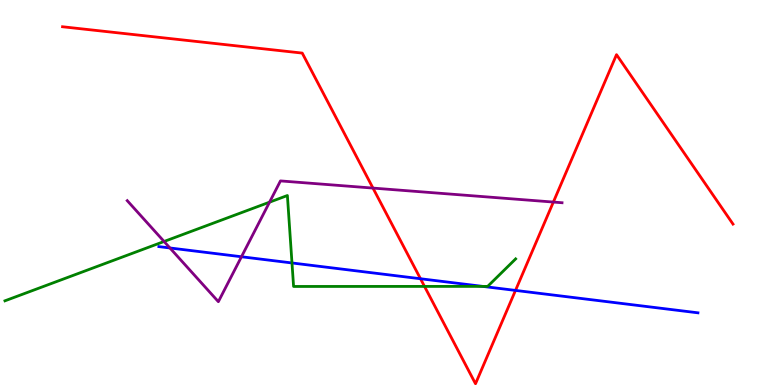[{'lines': ['blue', 'red'], 'intersections': [{'x': 5.43, 'y': 2.76}, {'x': 6.65, 'y': 2.46}]}, {'lines': ['green', 'red'], 'intersections': [{'x': 5.48, 'y': 2.56}]}, {'lines': ['purple', 'red'], 'intersections': [{'x': 4.81, 'y': 5.11}, {'x': 7.14, 'y': 4.75}]}, {'lines': ['blue', 'green'], 'intersections': [{'x': 3.77, 'y': 3.17}, {'x': 6.23, 'y': 2.56}]}, {'lines': ['blue', 'purple'], 'intersections': [{'x': 2.19, 'y': 3.56}, {'x': 3.12, 'y': 3.33}]}, {'lines': ['green', 'purple'], 'intersections': [{'x': 2.12, 'y': 3.73}, {'x': 3.48, 'y': 4.75}]}]